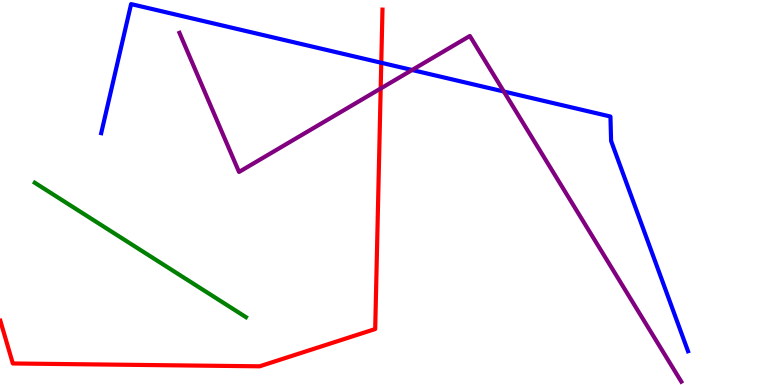[{'lines': ['blue', 'red'], 'intersections': [{'x': 4.92, 'y': 8.37}]}, {'lines': ['green', 'red'], 'intersections': []}, {'lines': ['purple', 'red'], 'intersections': [{'x': 4.91, 'y': 7.7}]}, {'lines': ['blue', 'green'], 'intersections': []}, {'lines': ['blue', 'purple'], 'intersections': [{'x': 5.32, 'y': 8.18}, {'x': 6.5, 'y': 7.62}]}, {'lines': ['green', 'purple'], 'intersections': []}]